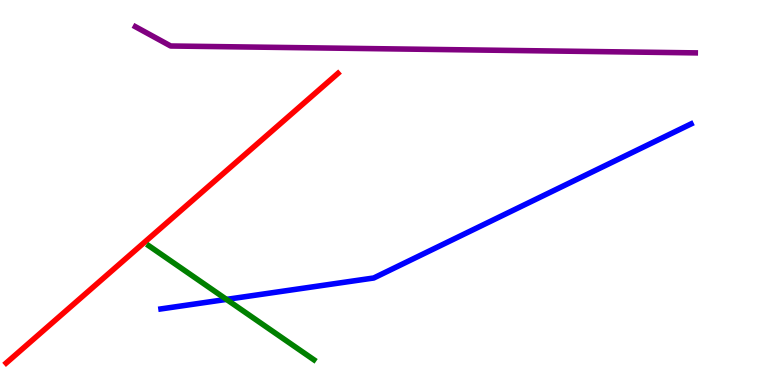[{'lines': ['blue', 'red'], 'intersections': []}, {'lines': ['green', 'red'], 'intersections': []}, {'lines': ['purple', 'red'], 'intersections': []}, {'lines': ['blue', 'green'], 'intersections': [{'x': 2.92, 'y': 2.22}]}, {'lines': ['blue', 'purple'], 'intersections': []}, {'lines': ['green', 'purple'], 'intersections': []}]